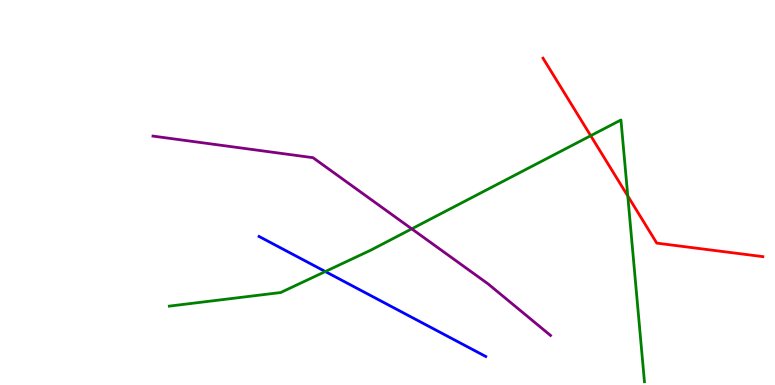[{'lines': ['blue', 'red'], 'intersections': []}, {'lines': ['green', 'red'], 'intersections': [{'x': 7.62, 'y': 6.47}, {'x': 8.1, 'y': 4.91}]}, {'lines': ['purple', 'red'], 'intersections': []}, {'lines': ['blue', 'green'], 'intersections': [{'x': 4.2, 'y': 2.95}]}, {'lines': ['blue', 'purple'], 'intersections': []}, {'lines': ['green', 'purple'], 'intersections': [{'x': 5.31, 'y': 4.06}]}]